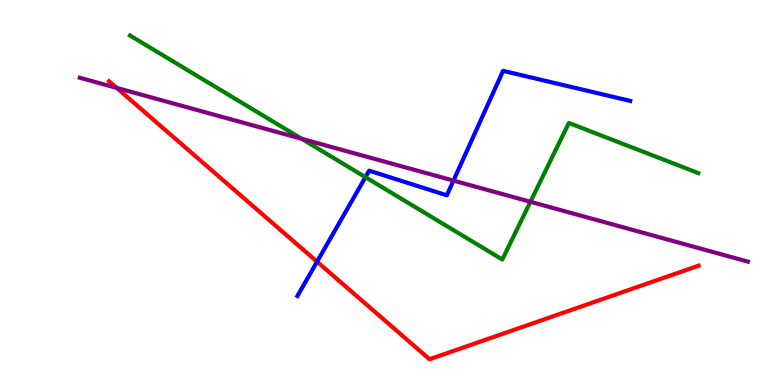[{'lines': ['blue', 'red'], 'intersections': [{'x': 4.09, 'y': 3.2}]}, {'lines': ['green', 'red'], 'intersections': []}, {'lines': ['purple', 'red'], 'intersections': [{'x': 1.51, 'y': 7.72}]}, {'lines': ['blue', 'green'], 'intersections': [{'x': 4.72, 'y': 5.4}]}, {'lines': ['blue', 'purple'], 'intersections': [{'x': 5.85, 'y': 5.31}]}, {'lines': ['green', 'purple'], 'intersections': [{'x': 3.89, 'y': 6.39}, {'x': 6.84, 'y': 4.76}]}]